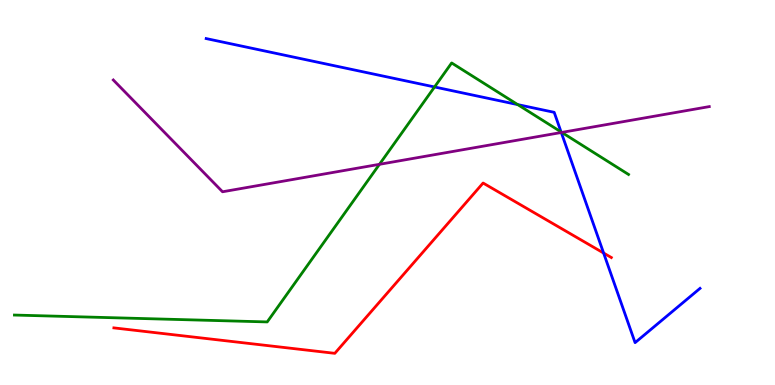[{'lines': ['blue', 'red'], 'intersections': [{'x': 7.79, 'y': 3.43}]}, {'lines': ['green', 'red'], 'intersections': []}, {'lines': ['purple', 'red'], 'intersections': []}, {'lines': ['blue', 'green'], 'intersections': [{'x': 5.61, 'y': 7.74}, {'x': 6.68, 'y': 7.28}, {'x': 7.24, 'y': 6.57}]}, {'lines': ['blue', 'purple'], 'intersections': [{'x': 7.24, 'y': 6.56}]}, {'lines': ['green', 'purple'], 'intersections': [{'x': 4.9, 'y': 5.73}, {'x': 7.25, 'y': 6.56}]}]